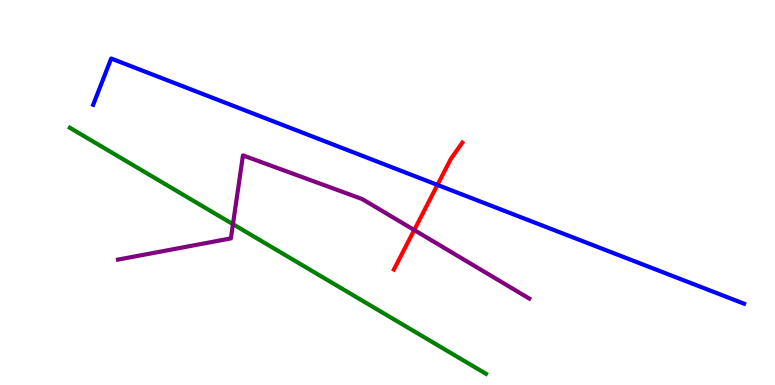[{'lines': ['blue', 'red'], 'intersections': [{'x': 5.64, 'y': 5.2}]}, {'lines': ['green', 'red'], 'intersections': []}, {'lines': ['purple', 'red'], 'intersections': [{'x': 5.34, 'y': 4.03}]}, {'lines': ['blue', 'green'], 'intersections': []}, {'lines': ['blue', 'purple'], 'intersections': []}, {'lines': ['green', 'purple'], 'intersections': [{'x': 3.01, 'y': 4.18}]}]